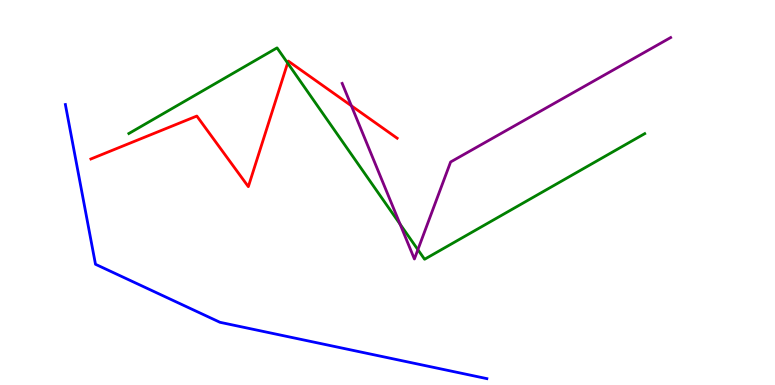[{'lines': ['blue', 'red'], 'intersections': []}, {'lines': ['green', 'red'], 'intersections': [{'x': 3.71, 'y': 8.36}]}, {'lines': ['purple', 'red'], 'intersections': [{'x': 4.53, 'y': 7.25}]}, {'lines': ['blue', 'green'], 'intersections': []}, {'lines': ['blue', 'purple'], 'intersections': []}, {'lines': ['green', 'purple'], 'intersections': [{'x': 5.16, 'y': 4.18}, {'x': 5.39, 'y': 3.51}]}]